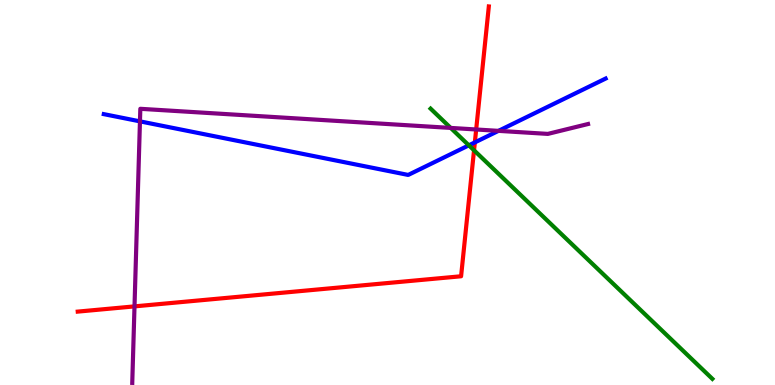[{'lines': ['blue', 'red'], 'intersections': [{'x': 6.13, 'y': 6.3}]}, {'lines': ['green', 'red'], 'intersections': [{'x': 6.12, 'y': 6.1}]}, {'lines': ['purple', 'red'], 'intersections': [{'x': 1.74, 'y': 2.04}, {'x': 6.14, 'y': 6.64}]}, {'lines': ['blue', 'green'], 'intersections': [{'x': 6.05, 'y': 6.23}]}, {'lines': ['blue', 'purple'], 'intersections': [{'x': 1.81, 'y': 6.85}, {'x': 6.43, 'y': 6.6}]}, {'lines': ['green', 'purple'], 'intersections': [{'x': 5.82, 'y': 6.68}]}]